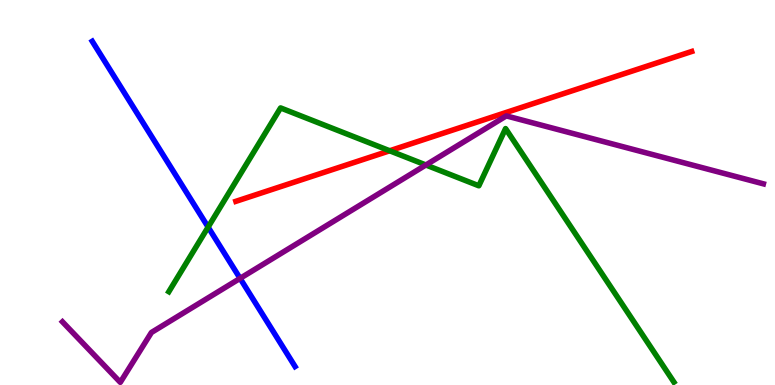[{'lines': ['blue', 'red'], 'intersections': []}, {'lines': ['green', 'red'], 'intersections': [{'x': 5.03, 'y': 6.08}]}, {'lines': ['purple', 'red'], 'intersections': []}, {'lines': ['blue', 'green'], 'intersections': [{'x': 2.69, 'y': 4.1}]}, {'lines': ['blue', 'purple'], 'intersections': [{'x': 3.1, 'y': 2.77}]}, {'lines': ['green', 'purple'], 'intersections': [{'x': 5.5, 'y': 5.71}]}]